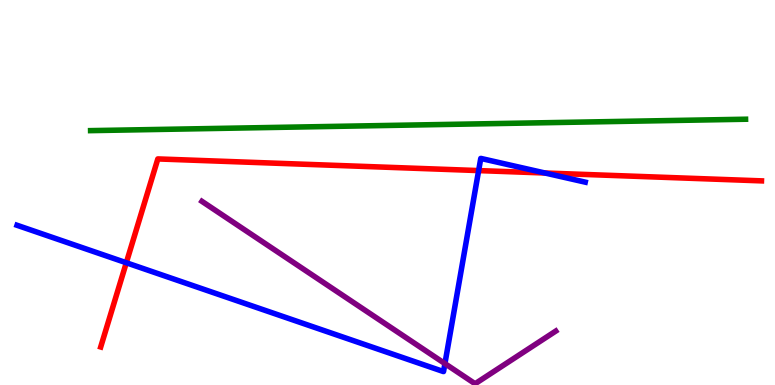[{'lines': ['blue', 'red'], 'intersections': [{'x': 1.63, 'y': 3.18}, {'x': 6.18, 'y': 5.57}, {'x': 7.03, 'y': 5.51}]}, {'lines': ['green', 'red'], 'intersections': []}, {'lines': ['purple', 'red'], 'intersections': []}, {'lines': ['blue', 'green'], 'intersections': []}, {'lines': ['blue', 'purple'], 'intersections': [{'x': 5.74, 'y': 0.556}]}, {'lines': ['green', 'purple'], 'intersections': []}]